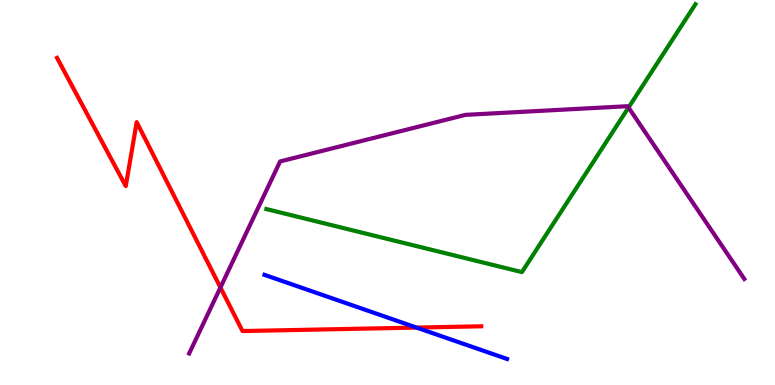[{'lines': ['blue', 'red'], 'intersections': [{'x': 5.38, 'y': 1.49}]}, {'lines': ['green', 'red'], 'intersections': []}, {'lines': ['purple', 'red'], 'intersections': [{'x': 2.84, 'y': 2.53}]}, {'lines': ['blue', 'green'], 'intersections': []}, {'lines': ['blue', 'purple'], 'intersections': []}, {'lines': ['green', 'purple'], 'intersections': [{'x': 8.11, 'y': 7.21}]}]